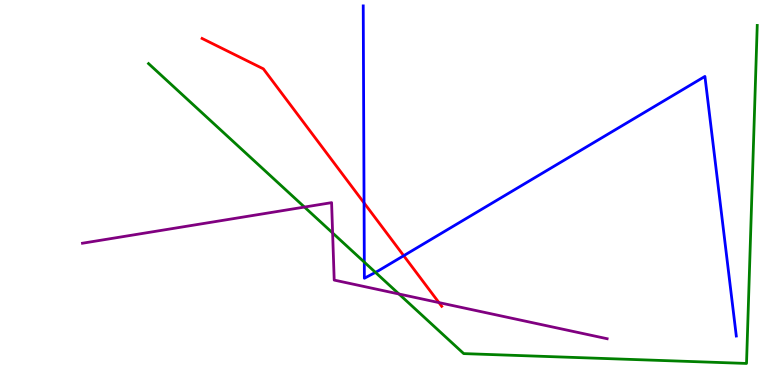[{'lines': ['blue', 'red'], 'intersections': [{'x': 4.7, 'y': 4.73}, {'x': 5.21, 'y': 3.36}]}, {'lines': ['green', 'red'], 'intersections': []}, {'lines': ['purple', 'red'], 'intersections': [{'x': 5.66, 'y': 2.14}]}, {'lines': ['blue', 'green'], 'intersections': [{'x': 4.7, 'y': 3.19}, {'x': 4.84, 'y': 2.93}]}, {'lines': ['blue', 'purple'], 'intersections': []}, {'lines': ['green', 'purple'], 'intersections': [{'x': 3.93, 'y': 4.62}, {'x': 4.29, 'y': 3.95}, {'x': 5.15, 'y': 2.36}]}]